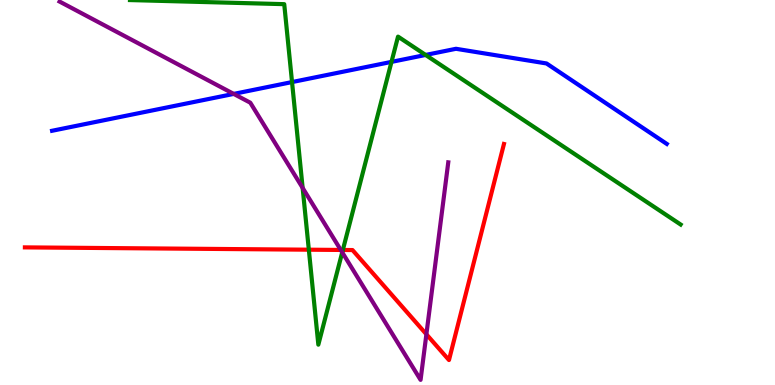[{'lines': ['blue', 'red'], 'intersections': []}, {'lines': ['green', 'red'], 'intersections': [{'x': 3.98, 'y': 3.51}, {'x': 4.42, 'y': 3.51}]}, {'lines': ['purple', 'red'], 'intersections': [{'x': 4.4, 'y': 3.51}, {'x': 5.5, 'y': 1.32}]}, {'lines': ['blue', 'green'], 'intersections': [{'x': 3.77, 'y': 7.87}, {'x': 5.05, 'y': 8.39}, {'x': 5.49, 'y': 8.57}]}, {'lines': ['blue', 'purple'], 'intersections': [{'x': 3.02, 'y': 7.56}]}, {'lines': ['green', 'purple'], 'intersections': [{'x': 3.91, 'y': 5.12}, {'x': 4.42, 'y': 3.45}]}]